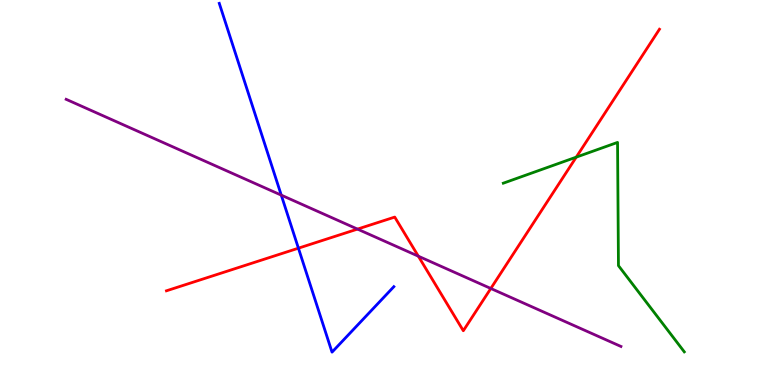[{'lines': ['blue', 'red'], 'intersections': [{'x': 3.85, 'y': 3.55}]}, {'lines': ['green', 'red'], 'intersections': [{'x': 7.44, 'y': 5.92}]}, {'lines': ['purple', 'red'], 'intersections': [{'x': 4.61, 'y': 4.05}, {'x': 5.4, 'y': 3.35}, {'x': 6.33, 'y': 2.51}]}, {'lines': ['blue', 'green'], 'intersections': []}, {'lines': ['blue', 'purple'], 'intersections': [{'x': 3.63, 'y': 4.93}]}, {'lines': ['green', 'purple'], 'intersections': []}]